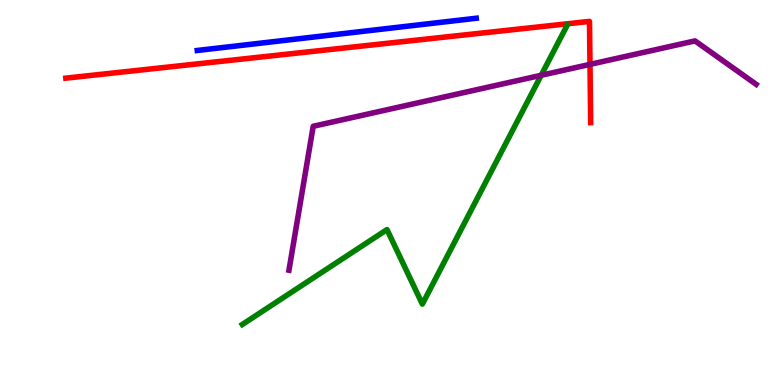[{'lines': ['blue', 'red'], 'intersections': []}, {'lines': ['green', 'red'], 'intersections': []}, {'lines': ['purple', 'red'], 'intersections': [{'x': 7.61, 'y': 8.33}]}, {'lines': ['blue', 'green'], 'intersections': []}, {'lines': ['blue', 'purple'], 'intersections': []}, {'lines': ['green', 'purple'], 'intersections': [{'x': 6.98, 'y': 8.04}]}]